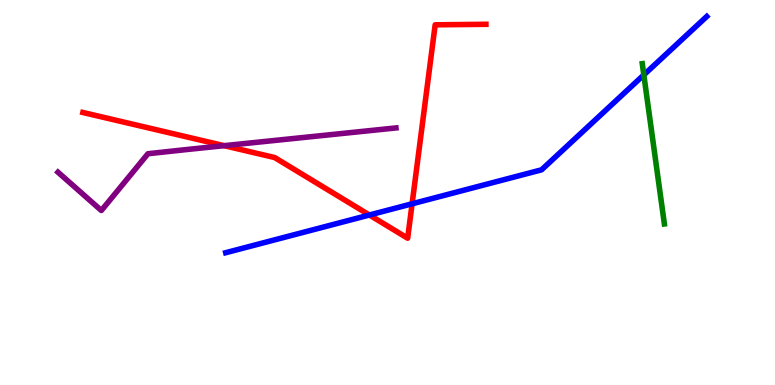[{'lines': ['blue', 'red'], 'intersections': [{'x': 4.77, 'y': 4.42}, {'x': 5.32, 'y': 4.71}]}, {'lines': ['green', 'red'], 'intersections': []}, {'lines': ['purple', 'red'], 'intersections': [{'x': 2.89, 'y': 6.22}]}, {'lines': ['blue', 'green'], 'intersections': [{'x': 8.31, 'y': 8.05}]}, {'lines': ['blue', 'purple'], 'intersections': []}, {'lines': ['green', 'purple'], 'intersections': []}]